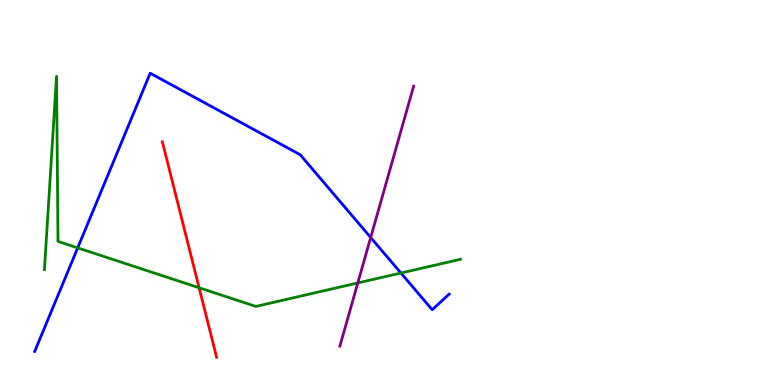[{'lines': ['blue', 'red'], 'intersections': []}, {'lines': ['green', 'red'], 'intersections': [{'x': 2.57, 'y': 2.53}]}, {'lines': ['purple', 'red'], 'intersections': []}, {'lines': ['blue', 'green'], 'intersections': [{'x': 1.0, 'y': 3.56}, {'x': 5.17, 'y': 2.91}]}, {'lines': ['blue', 'purple'], 'intersections': [{'x': 4.78, 'y': 3.83}]}, {'lines': ['green', 'purple'], 'intersections': [{'x': 4.62, 'y': 2.65}]}]